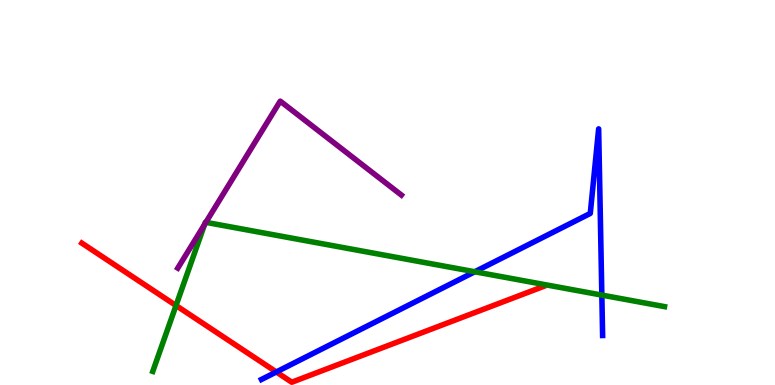[{'lines': ['blue', 'red'], 'intersections': [{'x': 3.57, 'y': 0.338}]}, {'lines': ['green', 'red'], 'intersections': [{'x': 2.27, 'y': 2.06}]}, {'lines': ['purple', 'red'], 'intersections': []}, {'lines': ['blue', 'green'], 'intersections': [{'x': 6.13, 'y': 2.94}, {'x': 7.77, 'y': 2.34}]}, {'lines': ['blue', 'purple'], 'intersections': []}, {'lines': ['green', 'purple'], 'intersections': [{'x': 2.64, 'y': 4.17}, {'x': 2.66, 'y': 4.22}]}]